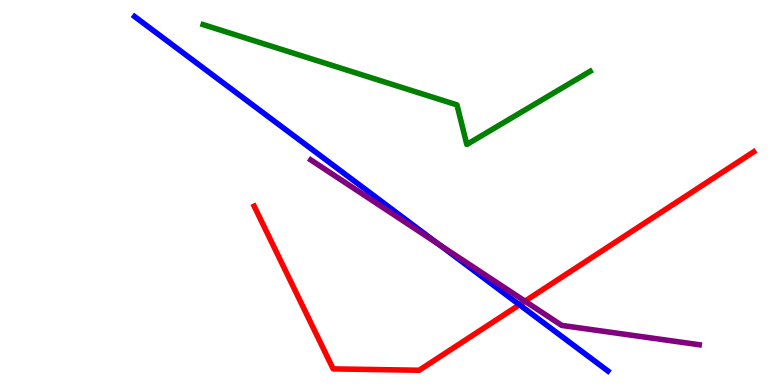[{'lines': ['blue', 'red'], 'intersections': [{'x': 6.7, 'y': 2.08}]}, {'lines': ['green', 'red'], 'intersections': []}, {'lines': ['purple', 'red'], 'intersections': [{'x': 6.77, 'y': 2.18}]}, {'lines': ['blue', 'green'], 'intersections': []}, {'lines': ['blue', 'purple'], 'intersections': [{'x': 5.66, 'y': 3.65}]}, {'lines': ['green', 'purple'], 'intersections': []}]